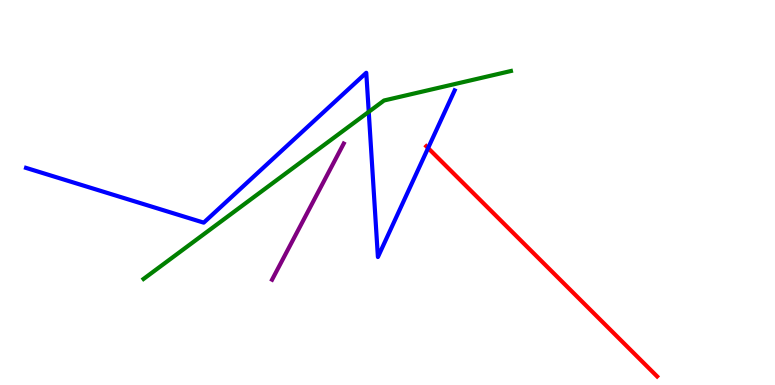[{'lines': ['blue', 'red'], 'intersections': [{'x': 5.52, 'y': 6.15}]}, {'lines': ['green', 'red'], 'intersections': []}, {'lines': ['purple', 'red'], 'intersections': []}, {'lines': ['blue', 'green'], 'intersections': [{'x': 4.76, 'y': 7.09}]}, {'lines': ['blue', 'purple'], 'intersections': []}, {'lines': ['green', 'purple'], 'intersections': []}]